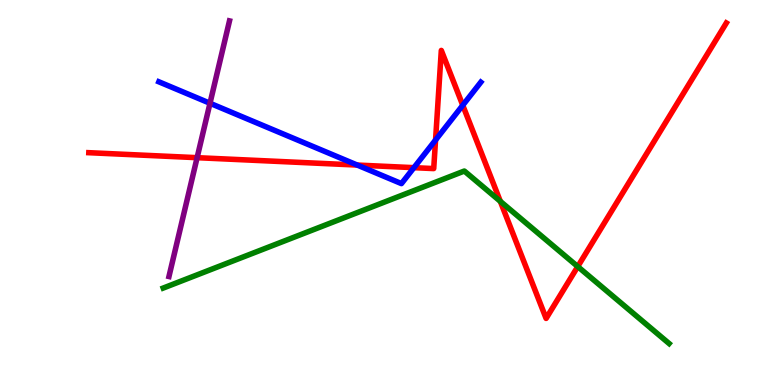[{'lines': ['blue', 'red'], 'intersections': [{'x': 4.61, 'y': 5.71}, {'x': 5.34, 'y': 5.64}, {'x': 5.62, 'y': 6.36}, {'x': 5.97, 'y': 7.27}]}, {'lines': ['green', 'red'], 'intersections': [{'x': 6.46, 'y': 4.77}, {'x': 7.45, 'y': 3.08}]}, {'lines': ['purple', 'red'], 'intersections': [{'x': 2.54, 'y': 5.9}]}, {'lines': ['blue', 'green'], 'intersections': []}, {'lines': ['blue', 'purple'], 'intersections': [{'x': 2.71, 'y': 7.32}]}, {'lines': ['green', 'purple'], 'intersections': []}]